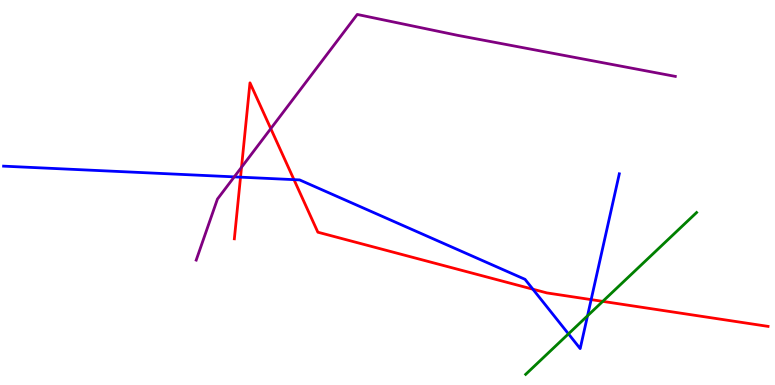[{'lines': ['blue', 'red'], 'intersections': [{'x': 3.1, 'y': 5.4}, {'x': 3.79, 'y': 5.33}, {'x': 6.88, 'y': 2.49}, {'x': 7.63, 'y': 2.22}]}, {'lines': ['green', 'red'], 'intersections': [{'x': 7.78, 'y': 2.17}]}, {'lines': ['purple', 'red'], 'intersections': [{'x': 3.12, 'y': 5.66}, {'x': 3.49, 'y': 6.66}]}, {'lines': ['blue', 'green'], 'intersections': [{'x': 7.33, 'y': 1.33}, {'x': 7.58, 'y': 1.8}]}, {'lines': ['blue', 'purple'], 'intersections': [{'x': 3.02, 'y': 5.41}]}, {'lines': ['green', 'purple'], 'intersections': []}]